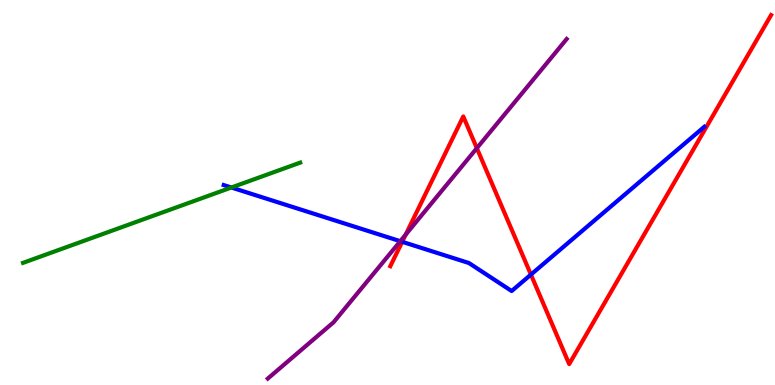[{'lines': ['blue', 'red'], 'intersections': [{'x': 5.19, 'y': 3.72}, {'x': 6.85, 'y': 2.87}]}, {'lines': ['green', 'red'], 'intersections': []}, {'lines': ['purple', 'red'], 'intersections': [{'x': 5.23, 'y': 3.91}, {'x': 6.15, 'y': 6.15}]}, {'lines': ['blue', 'green'], 'intersections': [{'x': 2.99, 'y': 5.13}]}, {'lines': ['blue', 'purple'], 'intersections': [{'x': 5.16, 'y': 3.74}]}, {'lines': ['green', 'purple'], 'intersections': []}]